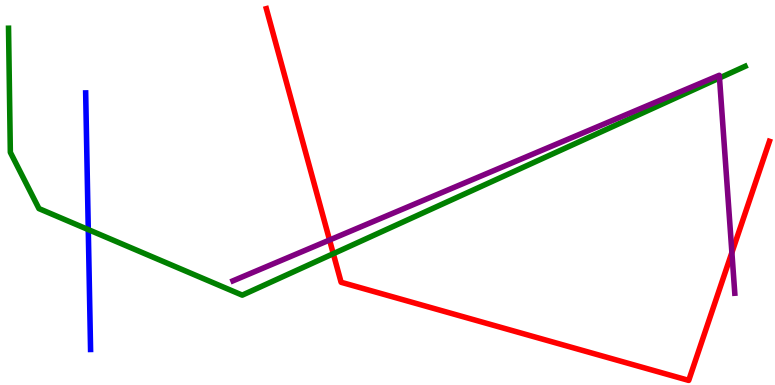[{'lines': ['blue', 'red'], 'intersections': []}, {'lines': ['green', 'red'], 'intersections': [{'x': 4.3, 'y': 3.41}]}, {'lines': ['purple', 'red'], 'intersections': [{'x': 4.25, 'y': 3.77}, {'x': 9.44, 'y': 3.44}]}, {'lines': ['blue', 'green'], 'intersections': [{'x': 1.14, 'y': 4.04}]}, {'lines': ['blue', 'purple'], 'intersections': []}, {'lines': ['green', 'purple'], 'intersections': [{'x': 9.28, 'y': 7.97}]}]